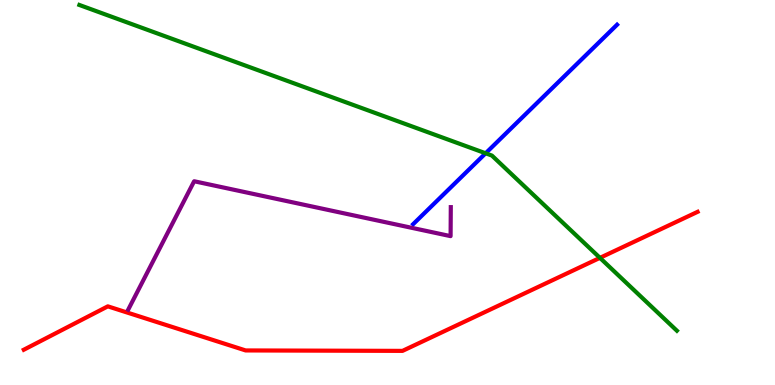[{'lines': ['blue', 'red'], 'intersections': []}, {'lines': ['green', 'red'], 'intersections': [{'x': 7.74, 'y': 3.3}]}, {'lines': ['purple', 'red'], 'intersections': []}, {'lines': ['blue', 'green'], 'intersections': [{'x': 6.27, 'y': 6.02}]}, {'lines': ['blue', 'purple'], 'intersections': []}, {'lines': ['green', 'purple'], 'intersections': []}]